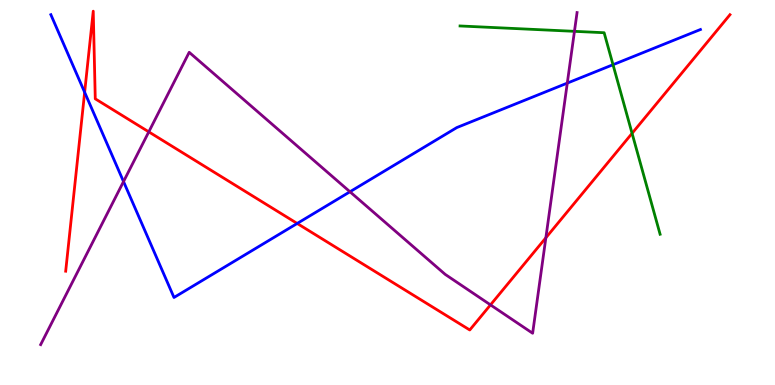[{'lines': ['blue', 'red'], 'intersections': [{'x': 1.09, 'y': 7.6}, {'x': 3.83, 'y': 4.2}]}, {'lines': ['green', 'red'], 'intersections': [{'x': 8.16, 'y': 6.54}]}, {'lines': ['purple', 'red'], 'intersections': [{'x': 1.92, 'y': 6.58}, {'x': 6.33, 'y': 2.08}, {'x': 7.04, 'y': 3.82}]}, {'lines': ['blue', 'green'], 'intersections': [{'x': 7.91, 'y': 8.32}]}, {'lines': ['blue', 'purple'], 'intersections': [{'x': 1.59, 'y': 5.28}, {'x': 4.52, 'y': 5.02}, {'x': 7.32, 'y': 7.84}]}, {'lines': ['green', 'purple'], 'intersections': [{'x': 7.41, 'y': 9.19}]}]